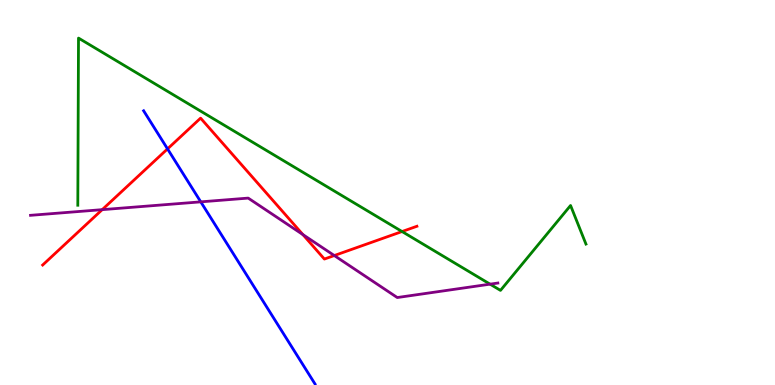[{'lines': ['blue', 'red'], 'intersections': [{'x': 2.16, 'y': 6.13}]}, {'lines': ['green', 'red'], 'intersections': [{'x': 5.19, 'y': 3.99}]}, {'lines': ['purple', 'red'], 'intersections': [{'x': 1.32, 'y': 4.55}, {'x': 3.91, 'y': 3.91}, {'x': 4.31, 'y': 3.36}]}, {'lines': ['blue', 'green'], 'intersections': []}, {'lines': ['blue', 'purple'], 'intersections': [{'x': 2.59, 'y': 4.76}]}, {'lines': ['green', 'purple'], 'intersections': [{'x': 6.32, 'y': 2.62}]}]